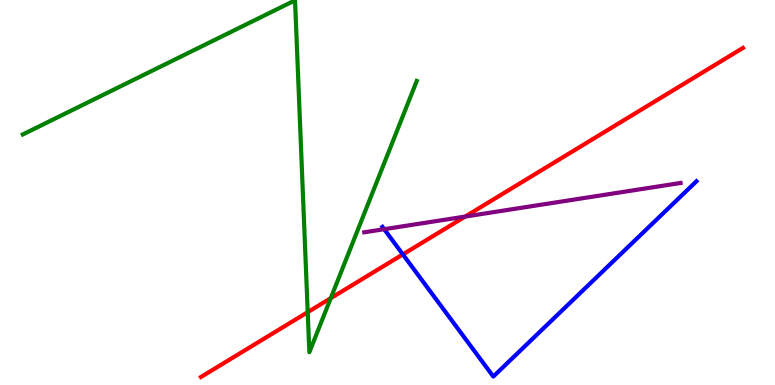[{'lines': ['blue', 'red'], 'intersections': [{'x': 5.2, 'y': 3.39}]}, {'lines': ['green', 'red'], 'intersections': [{'x': 3.97, 'y': 1.89}, {'x': 4.27, 'y': 2.26}]}, {'lines': ['purple', 'red'], 'intersections': [{'x': 6.0, 'y': 4.38}]}, {'lines': ['blue', 'green'], 'intersections': []}, {'lines': ['blue', 'purple'], 'intersections': [{'x': 4.96, 'y': 4.05}]}, {'lines': ['green', 'purple'], 'intersections': []}]